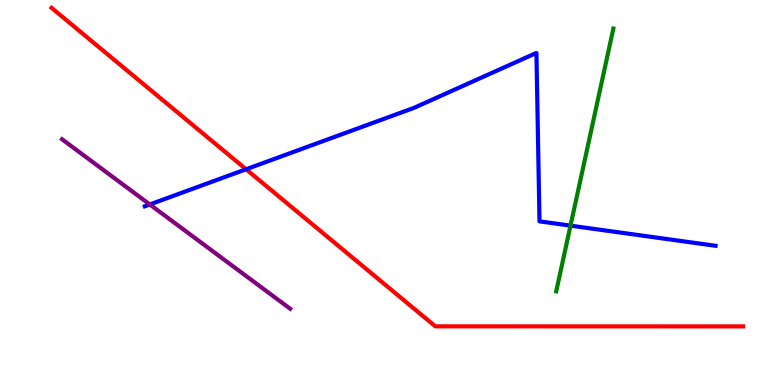[{'lines': ['blue', 'red'], 'intersections': [{'x': 3.18, 'y': 5.6}]}, {'lines': ['green', 'red'], 'intersections': []}, {'lines': ['purple', 'red'], 'intersections': []}, {'lines': ['blue', 'green'], 'intersections': [{'x': 7.36, 'y': 4.14}]}, {'lines': ['blue', 'purple'], 'intersections': [{'x': 1.93, 'y': 4.69}]}, {'lines': ['green', 'purple'], 'intersections': []}]